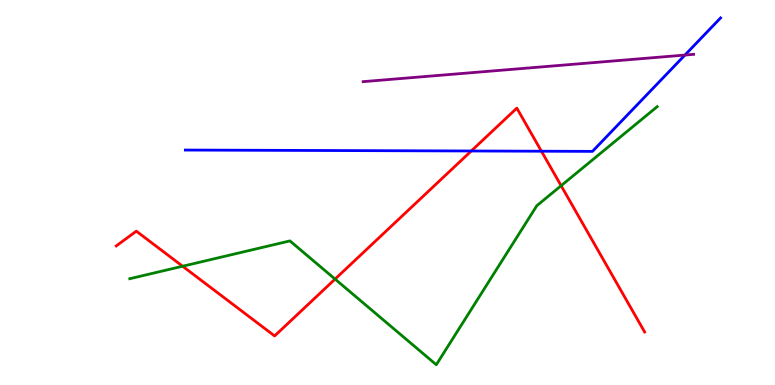[{'lines': ['blue', 'red'], 'intersections': [{'x': 6.08, 'y': 6.08}, {'x': 6.99, 'y': 6.07}]}, {'lines': ['green', 'red'], 'intersections': [{'x': 2.36, 'y': 3.08}, {'x': 4.32, 'y': 2.75}, {'x': 7.24, 'y': 5.18}]}, {'lines': ['purple', 'red'], 'intersections': []}, {'lines': ['blue', 'green'], 'intersections': []}, {'lines': ['blue', 'purple'], 'intersections': [{'x': 8.84, 'y': 8.57}]}, {'lines': ['green', 'purple'], 'intersections': []}]